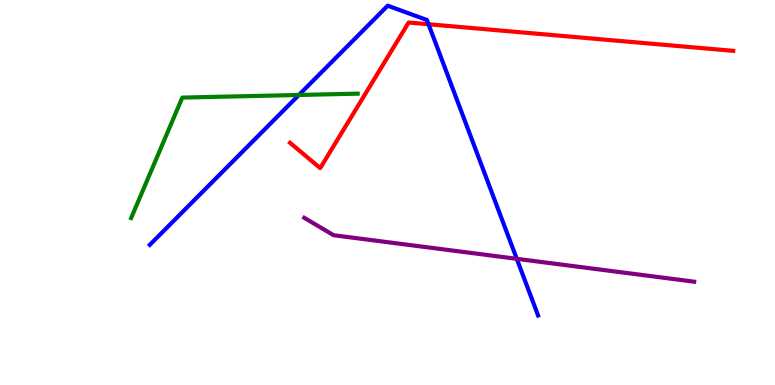[{'lines': ['blue', 'red'], 'intersections': [{'x': 5.53, 'y': 9.37}]}, {'lines': ['green', 'red'], 'intersections': []}, {'lines': ['purple', 'red'], 'intersections': []}, {'lines': ['blue', 'green'], 'intersections': [{'x': 3.86, 'y': 7.53}]}, {'lines': ['blue', 'purple'], 'intersections': [{'x': 6.67, 'y': 3.28}]}, {'lines': ['green', 'purple'], 'intersections': []}]